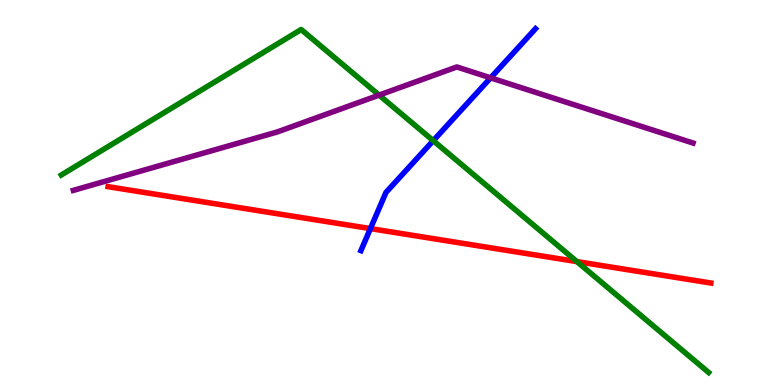[{'lines': ['blue', 'red'], 'intersections': [{'x': 4.78, 'y': 4.06}]}, {'lines': ['green', 'red'], 'intersections': [{'x': 7.44, 'y': 3.21}]}, {'lines': ['purple', 'red'], 'intersections': []}, {'lines': ['blue', 'green'], 'intersections': [{'x': 5.59, 'y': 6.35}]}, {'lines': ['blue', 'purple'], 'intersections': [{'x': 6.33, 'y': 7.98}]}, {'lines': ['green', 'purple'], 'intersections': [{'x': 4.89, 'y': 7.53}]}]